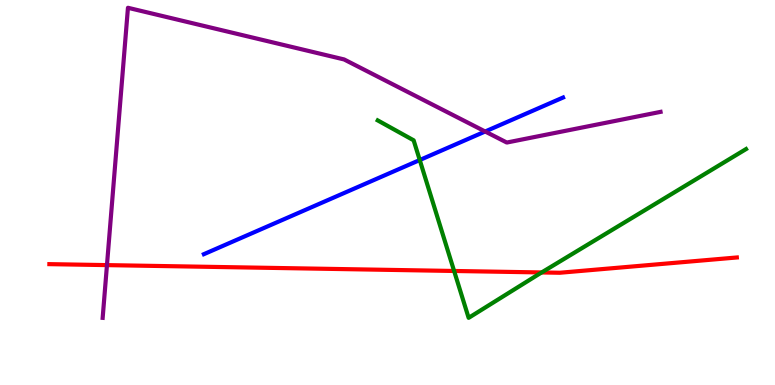[{'lines': ['blue', 'red'], 'intersections': []}, {'lines': ['green', 'red'], 'intersections': [{'x': 5.86, 'y': 2.96}, {'x': 6.99, 'y': 2.92}]}, {'lines': ['purple', 'red'], 'intersections': [{'x': 1.38, 'y': 3.11}]}, {'lines': ['blue', 'green'], 'intersections': [{'x': 5.42, 'y': 5.84}]}, {'lines': ['blue', 'purple'], 'intersections': [{'x': 6.26, 'y': 6.58}]}, {'lines': ['green', 'purple'], 'intersections': []}]